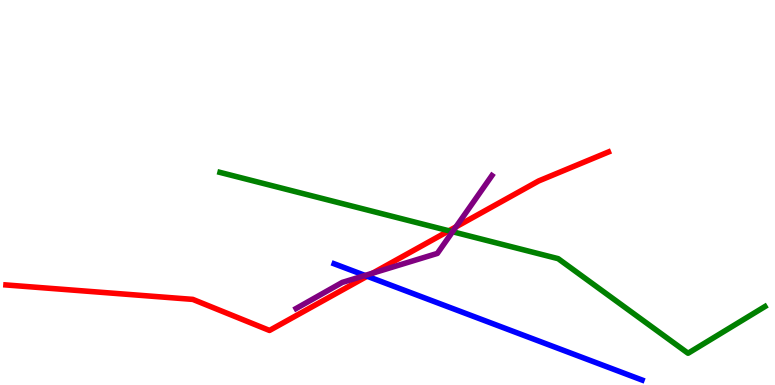[{'lines': ['blue', 'red'], 'intersections': [{'x': 4.74, 'y': 2.83}]}, {'lines': ['green', 'red'], 'intersections': [{'x': 5.79, 'y': 4.01}]}, {'lines': ['purple', 'red'], 'intersections': [{'x': 4.81, 'y': 2.91}, {'x': 5.88, 'y': 4.11}]}, {'lines': ['blue', 'green'], 'intersections': []}, {'lines': ['blue', 'purple'], 'intersections': [{'x': 4.71, 'y': 2.85}]}, {'lines': ['green', 'purple'], 'intersections': [{'x': 5.84, 'y': 3.98}]}]